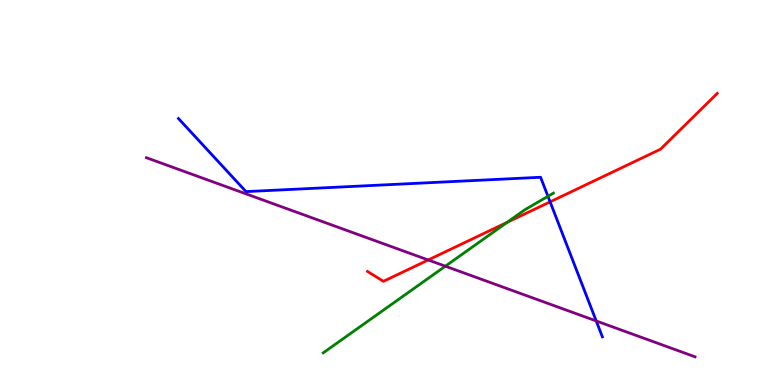[{'lines': ['blue', 'red'], 'intersections': [{'x': 7.1, 'y': 4.76}]}, {'lines': ['green', 'red'], 'intersections': [{'x': 6.54, 'y': 4.22}]}, {'lines': ['purple', 'red'], 'intersections': [{'x': 5.53, 'y': 3.25}]}, {'lines': ['blue', 'green'], 'intersections': [{'x': 7.07, 'y': 4.9}]}, {'lines': ['blue', 'purple'], 'intersections': [{'x': 7.69, 'y': 1.66}]}, {'lines': ['green', 'purple'], 'intersections': [{'x': 5.75, 'y': 3.09}]}]